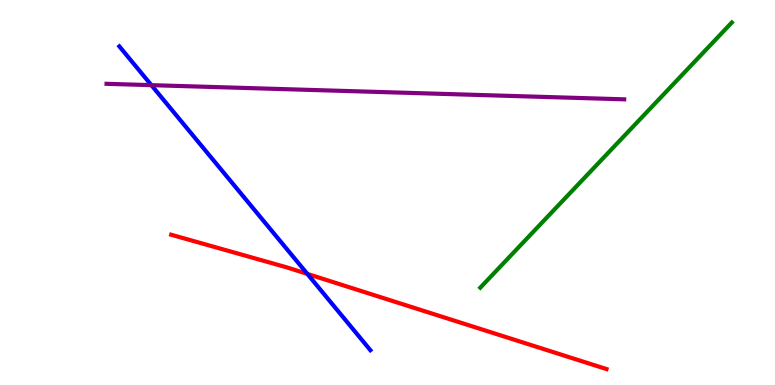[{'lines': ['blue', 'red'], 'intersections': [{'x': 3.97, 'y': 2.89}]}, {'lines': ['green', 'red'], 'intersections': []}, {'lines': ['purple', 'red'], 'intersections': []}, {'lines': ['blue', 'green'], 'intersections': []}, {'lines': ['blue', 'purple'], 'intersections': [{'x': 1.95, 'y': 7.79}]}, {'lines': ['green', 'purple'], 'intersections': []}]